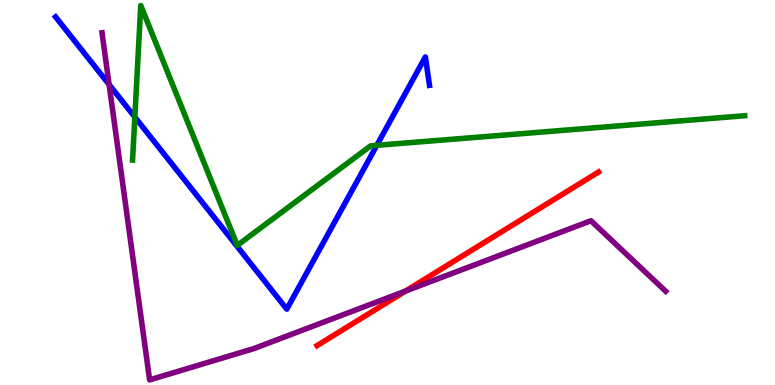[{'lines': ['blue', 'red'], 'intersections': []}, {'lines': ['green', 'red'], 'intersections': []}, {'lines': ['purple', 'red'], 'intersections': [{'x': 5.23, 'y': 2.44}]}, {'lines': ['blue', 'green'], 'intersections': [{'x': 1.74, 'y': 6.96}, {'x': 4.86, 'y': 6.23}]}, {'lines': ['blue', 'purple'], 'intersections': [{'x': 1.41, 'y': 7.8}]}, {'lines': ['green', 'purple'], 'intersections': []}]